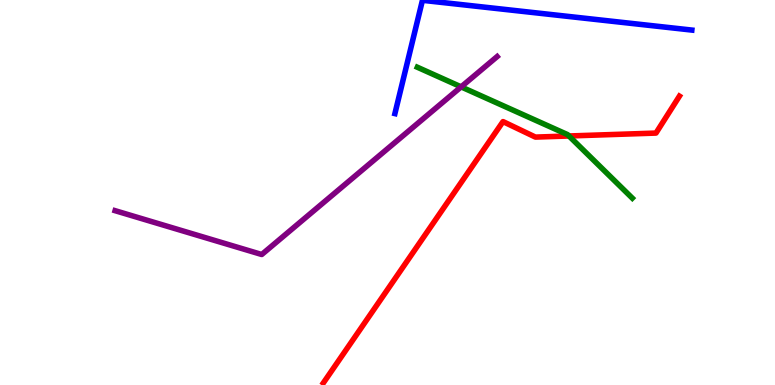[{'lines': ['blue', 'red'], 'intersections': []}, {'lines': ['green', 'red'], 'intersections': [{'x': 7.34, 'y': 6.47}]}, {'lines': ['purple', 'red'], 'intersections': []}, {'lines': ['blue', 'green'], 'intersections': []}, {'lines': ['blue', 'purple'], 'intersections': []}, {'lines': ['green', 'purple'], 'intersections': [{'x': 5.95, 'y': 7.74}]}]